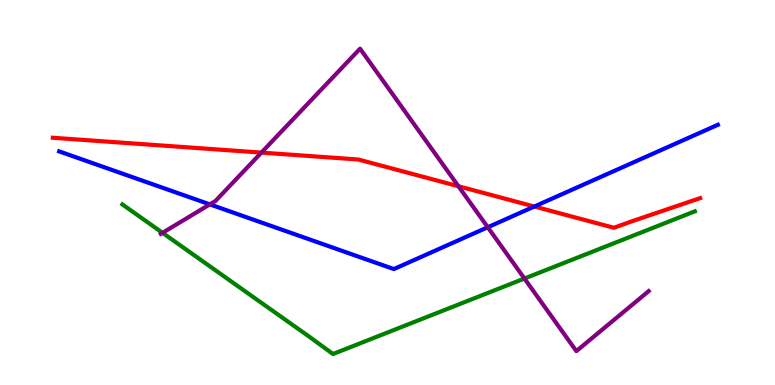[{'lines': ['blue', 'red'], 'intersections': [{'x': 6.89, 'y': 4.64}]}, {'lines': ['green', 'red'], 'intersections': []}, {'lines': ['purple', 'red'], 'intersections': [{'x': 3.37, 'y': 6.04}, {'x': 5.92, 'y': 5.16}]}, {'lines': ['blue', 'green'], 'intersections': []}, {'lines': ['blue', 'purple'], 'intersections': [{'x': 2.71, 'y': 4.69}, {'x': 6.29, 'y': 4.1}]}, {'lines': ['green', 'purple'], 'intersections': [{'x': 2.1, 'y': 3.95}, {'x': 6.77, 'y': 2.77}]}]